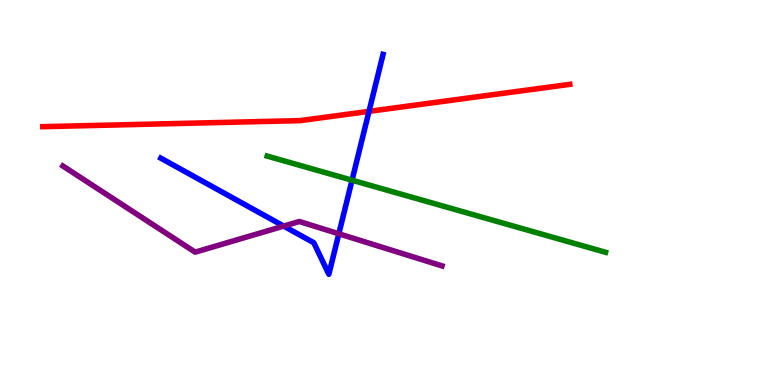[{'lines': ['blue', 'red'], 'intersections': [{'x': 4.76, 'y': 7.11}]}, {'lines': ['green', 'red'], 'intersections': []}, {'lines': ['purple', 'red'], 'intersections': []}, {'lines': ['blue', 'green'], 'intersections': [{'x': 4.54, 'y': 5.32}]}, {'lines': ['blue', 'purple'], 'intersections': [{'x': 3.66, 'y': 4.13}, {'x': 4.37, 'y': 3.93}]}, {'lines': ['green', 'purple'], 'intersections': []}]